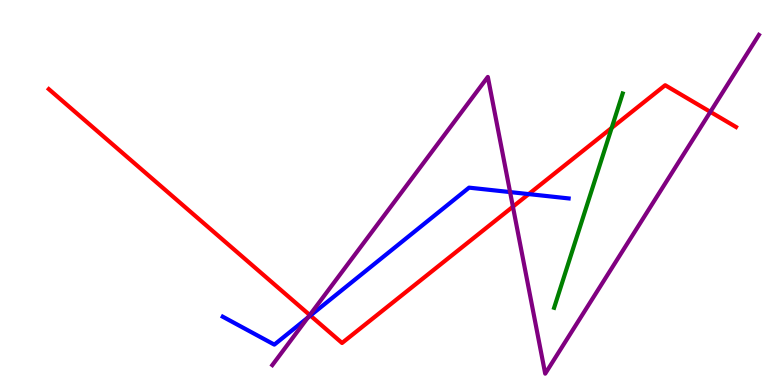[{'lines': ['blue', 'red'], 'intersections': [{'x': 4.0, 'y': 1.8}, {'x': 6.82, 'y': 4.96}]}, {'lines': ['green', 'red'], 'intersections': [{'x': 7.89, 'y': 6.68}]}, {'lines': ['purple', 'red'], 'intersections': [{'x': 4.0, 'y': 1.82}, {'x': 6.62, 'y': 4.63}, {'x': 9.17, 'y': 7.09}]}, {'lines': ['blue', 'green'], 'intersections': []}, {'lines': ['blue', 'purple'], 'intersections': [{'x': 3.97, 'y': 1.75}, {'x': 6.58, 'y': 5.01}]}, {'lines': ['green', 'purple'], 'intersections': []}]